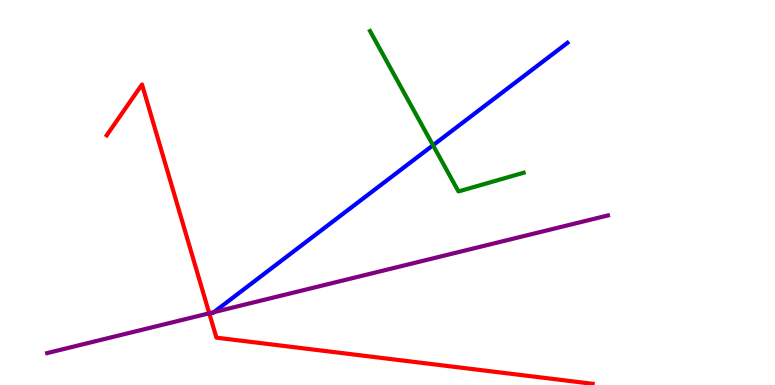[{'lines': ['blue', 'red'], 'intersections': []}, {'lines': ['green', 'red'], 'intersections': []}, {'lines': ['purple', 'red'], 'intersections': [{'x': 2.7, 'y': 1.86}]}, {'lines': ['blue', 'green'], 'intersections': [{'x': 5.59, 'y': 6.23}]}, {'lines': ['blue', 'purple'], 'intersections': [{'x': 2.76, 'y': 1.89}]}, {'lines': ['green', 'purple'], 'intersections': []}]